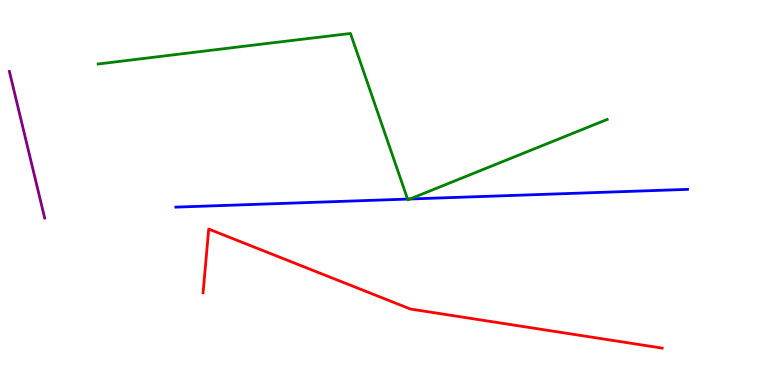[{'lines': ['blue', 'red'], 'intersections': []}, {'lines': ['green', 'red'], 'intersections': []}, {'lines': ['purple', 'red'], 'intersections': []}, {'lines': ['blue', 'green'], 'intersections': [{'x': 5.26, 'y': 4.83}, {'x': 5.29, 'y': 4.83}]}, {'lines': ['blue', 'purple'], 'intersections': []}, {'lines': ['green', 'purple'], 'intersections': []}]